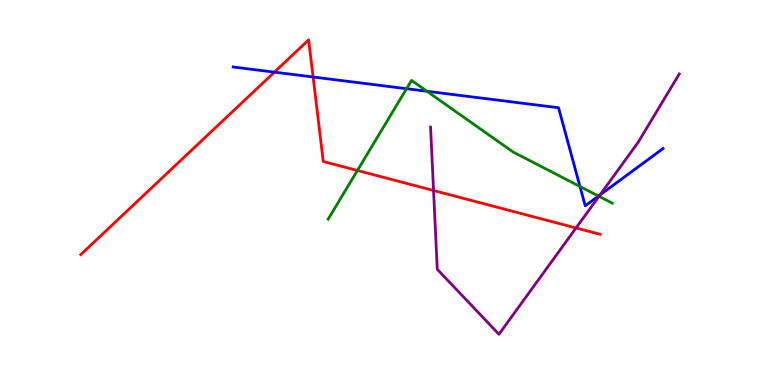[{'lines': ['blue', 'red'], 'intersections': [{'x': 3.54, 'y': 8.13}, {'x': 4.04, 'y': 8.0}]}, {'lines': ['green', 'red'], 'intersections': [{'x': 4.61, 'y': 5.57}]}, {'lines': ['purple', 'red'], 'intersections': [{'x': 5.59, 'y': 5.05}, {'x': 7.43, 'y': 4.08}]}, {'lines': ['blue', 'green'], 'intersections': [{'x': 5.25, 'y': 7.7}, {'x': 5.51, 'y': 7.63}, {'x': 7.48, 'y': 5.16}, {'x': 7.72, 'y': 4.91}]}, {'lines': ['blue', 'purple'], 'intersections': [{'x': 7.74, 'y': 4.94}]}, {'lines': ['green', 'purple'], 'intersections': [{'x': 7.73, 'y': 4.9}]}]